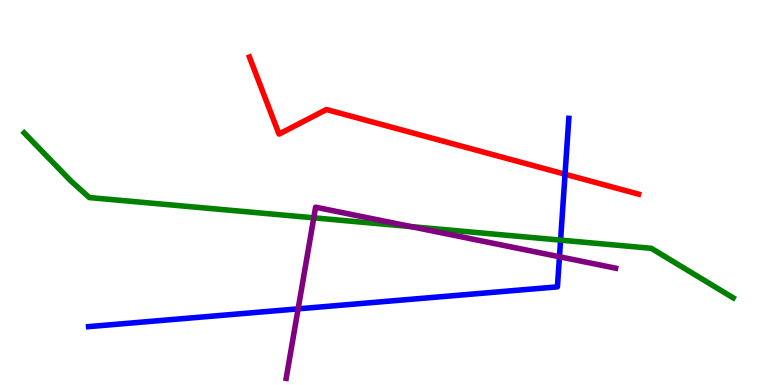[{'lines': ['blue', 'red'], 'intersections': [{'x': 7.29, 'y': 5.48}]}, {'lines': ['green', 'red'], 'intersections': []}, {'lines': ['purple', 'red'], 'intersections': []}, {'lines': ['blue', 'green'], 'intersections': [{'x': 7.23, 'y': 3.76}]}, {'lines': ['blue', 'purple'], 'intersections': [{'x': 3.85, 'y': 1.98}, {'x': 7.22, 'y': 3.33}]}, {'lines': ['green', 'purple'], 'intersections': [{'x': 4.05, 'y': 4.34}, {'x': 5.31, 'y': 4.11}]}]